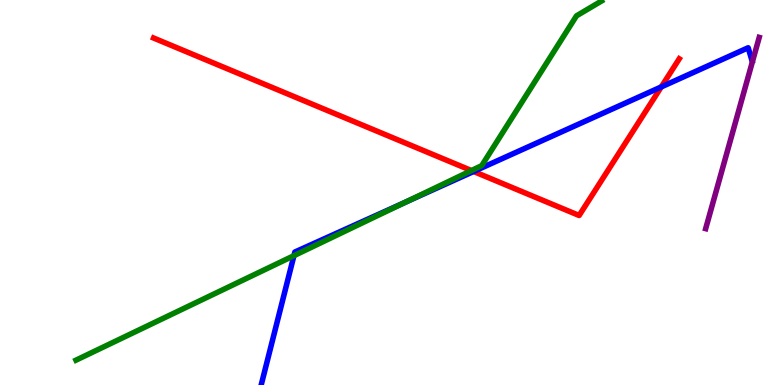[{'lines': ['blue', 'red'], 'intersections': [{'x': 6.11, 'y': 5.55}, {'x': 8.53, 'y': 7.74}]}, {'lines': ['green', 'red'], 'intersections': [{'x': 6.08, 'y': 5.57}]}, {'lines': ['purple', 'red'], 'intersections': []}, {'lines': ['blue', 'green'], 'intersections': [{'x': 3.79, 'y': 3.36}, {'x': 5.23, 'y': 4.75}]}, {'lines': ['blue', 'purple'], 'intersections': []}, {'lines': ['green', 'purple'], 'intersections': []}]